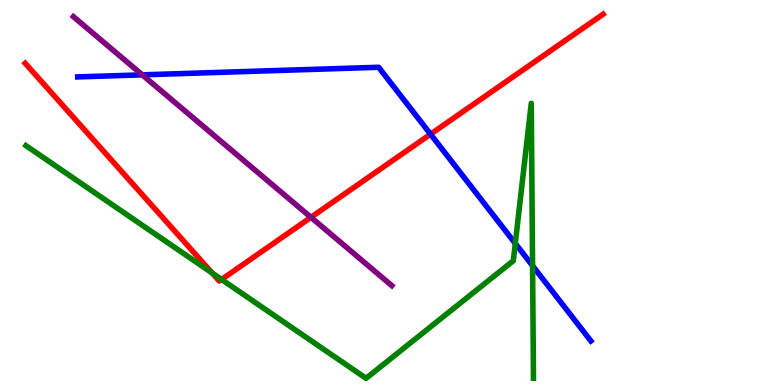[{'lines': ['blue', 'red'], 'intersections': [{'x': 5.56, 'y': 6.51}]}, {'lines': ['green', 'red'], 'intersections': [{'x': 2.74, 'y': 2.91}, {'x': 2.86, 'y': 2.74}]}, {'lines': ['purple', 'red'], 'intersections': [{'x': 4.01, 'y': 4.36}]}, {'lines': ['blue', 'green'], 'intersections': [{'x': 6.65, 'y': 3.68}, {'x': 6.87, 'y': 3.1}]}, {'lines': ['blue', 'purple'], 'intersections': [{'x': 1.84, 'y': 8.06}]}, {'lines': ['green', 'purple'], 'intersections': []}]